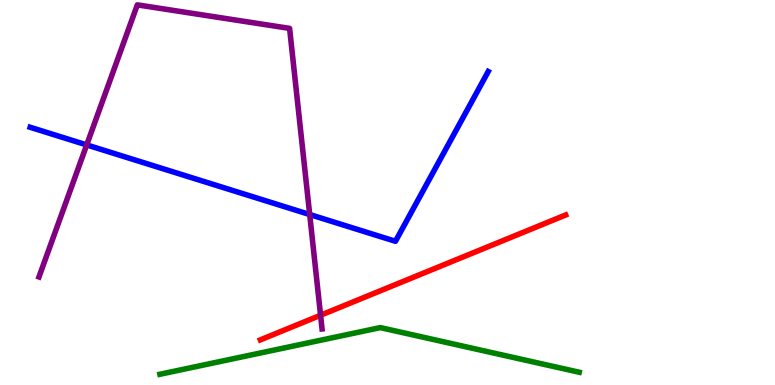[{'lines': ['blue', 'red'], 'intersections': []}, {'lines': ['green', 'red'], 'intersections': []}, {'lines': ['purple', 'red'], 'intersections': [{'x': 4.14, 'y': 1.81}]}, {'lines': ['blue', 'green'], 'intersections': []}, {'lines': ['blue', 'purple'], 'intersections': [{'x': 1.12, 'y': 6.24}, {'x': 4.0, 'y': 4.43}]}, {'lines': ['green', 'purple'], 'intersections': []}]